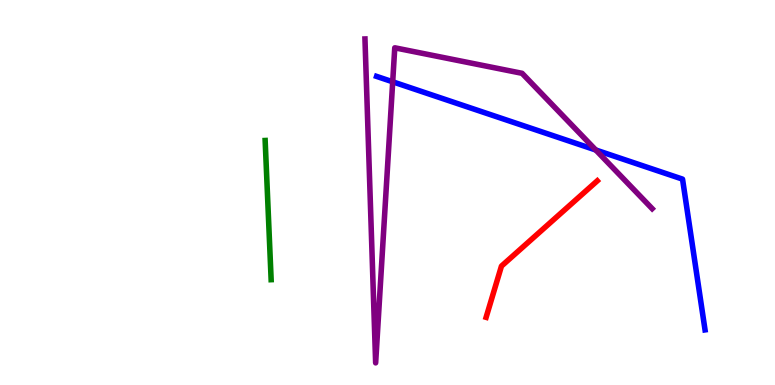[{'lines': ['blue', 'red'], 'intersections': []}, {'lines': ['green', 'red'], 'intersections': []}, {'lines': ['purple', 'red'], 'intersections': []}, {'lines': ['blue', 'green'], 'intersections': []}, {'lines': ['blue', 'purple'], 'intersections': [{'x': 5.07, 'y': 7.88}, {'x': 7.69, 'y': 6.1}]}, {'lines': ['green', 'purple'], 'intersections': []}]